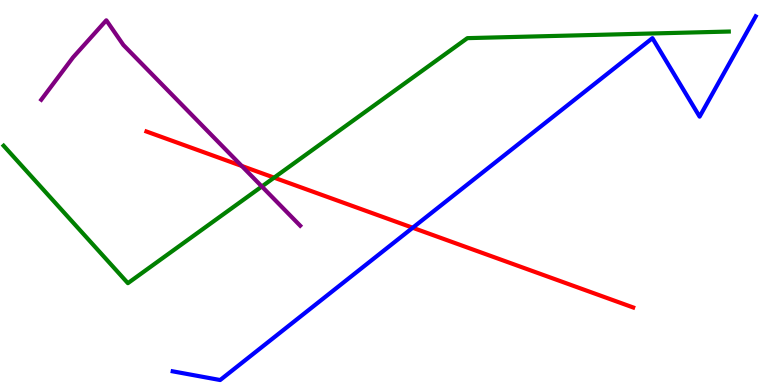[{'lines': ['blue', 'red'], 'intersections': [{'x': 5.33, 'y': 4.08}]}, {'lines': ['green', 'red'], 'intersections': [{'x': 3.54, 'y': 5.39}]}, {'lines': ['purple', 'red'], 'intersections': [{'x': 3.12, 'y': 5.69}]}, {'lines': ['blue', 'green'], 'intersections': []}, {'lines': ['blue', 'purple'], 'intersections': []}, {'lines': ['green', 'purple'], 'intersections': [{'x': 3.38, 'y': 5.16}]}]